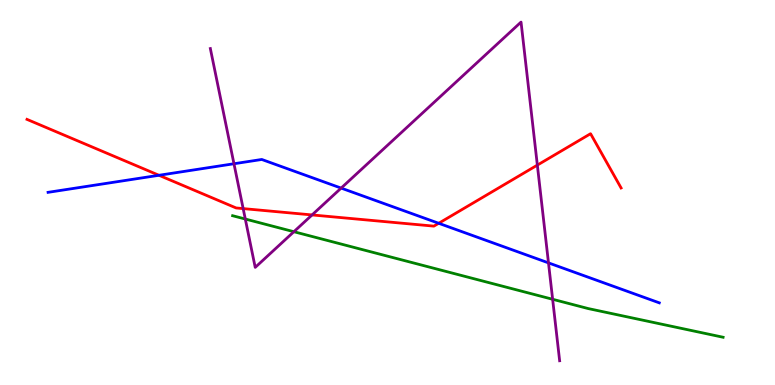[{'lines': ['blue', 'red'], 'intersections': [{'x': 2.05, 'y': 5.45}, {'x': 5.66, 'y': 4.2}]}, {'lines': ['green', 'red'], 'intersections': []}, {'lines': ['purple', 'red'], 'intersections': [{'x': 3.14, 'y': 4.58}, {'x': 4.03, 'y': 4.42}, {'x': 6.93, 'y': 5.71}]}, {'lines': ['blue', 'green'], 'intersections': []}, {'lines': ['blue', 'purple'], 'intersections': [{'x': 3.02, 'y': 5.75}, {'x': 4.4, 'y': 5.11}, {'x': 7.08, 'y': 3.17}]}, {'lines': ['green', 'purple'], 'intersections': [{'x': 3.17, 'y': 4.31}, {'x': 3.79, 'y': 3.98}, {'x': 7.13, 'y': 2.23}]}]